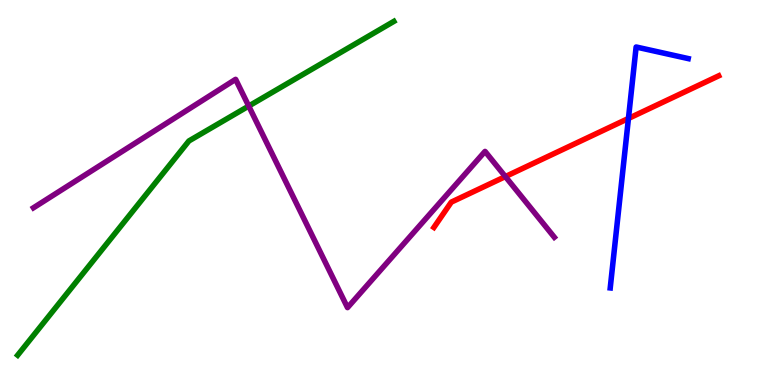[{'lines': ['blue', 'red'], 'intersections': [{'x': 8.11, 'y': 6.92}]}, {'lines': ['green', 'red'], 'intersections': []}, {'lines': ['purple', 'red'], 'intersections': [{'x': 6.52, 'y': 5.41}]}, {'lines': ['blue', 'green'], 'intersections': []}, {'lines': ['blue', 'purple'], 'intersections': []}, {'lines': ['green', 'purple'], 'intersections': [{'x': 3.21, 'y': 7.25}]}]